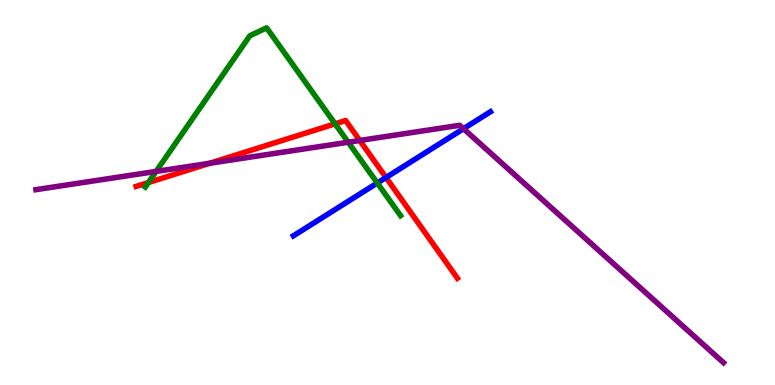[{'lines': ['blue', 'red'], 'intersections': [{'x': 4.98, 'y': 5.39}]}, {'lines': ['green', 'red'], 'intersections': [{'x': 1.91, 'y': 5.26}, {'x': 4.32, 'y': 6.78}]}, {'lines': ['purple', 'red'], 'intersections': [{'x': 2.71, 'y': 5.76}, {'x': 4.64, 'y': 6.35}]}, {'lines': ['blue', 'green'], 'intersections': [{'x': 4.87, 'y': 5.25}]}, {'lines': ['blue', 'purple'], 'intersections': [{'x': 5.98, 'y': 6.66}]}, {'lines': ['green', 'purple'], 'intersections': [{'x': 2.01, 'y': 5.55}, {'x': 4.49, 'y': 6.31}]}]